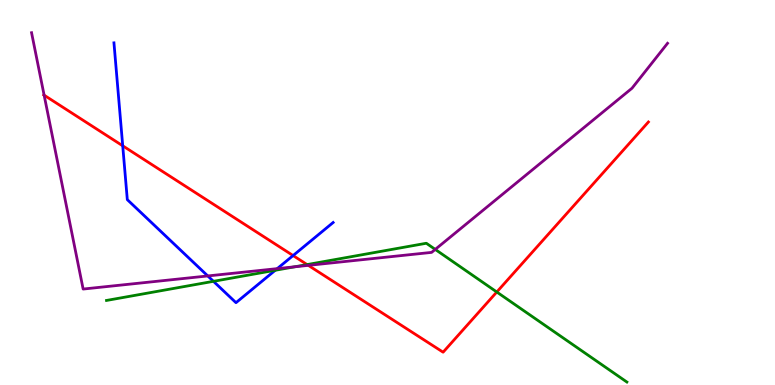[{'lines': ['blue', 'red'], 'intersections': [{'x': 1.58, 'y': 6.21}, {'x': 3.78, 'y': 3.36}]}, {'lines': ['green', 'red'], 'intersections': [{'x': 3.96, 'y': 3.13}, {'x': 6.41, 'y': 2.42}]}, {'lines': ['purple', 'red'], 'intersections': [{'x': 0.569, 'y': 7.53}, {'x': 3.98, 'y': 3.11}]}, {'lines': ['blue', 'green'], 'intersections': [{'x': 2.75, 'y': 2.69}, {'x': 3.55, 'y': 2.98}]}, {'lines': ['blue', 'purple'], 'intersections': [{'x': 2.68, 'y': 2.83}, {'x': 3.58, 'y': 3.02}]}, {'lines': ['green', 'purple'], 'intersections': [{'x': 3.8, 'y': 3.07}, {'x': 5.62, 'y': 3.52}]}]